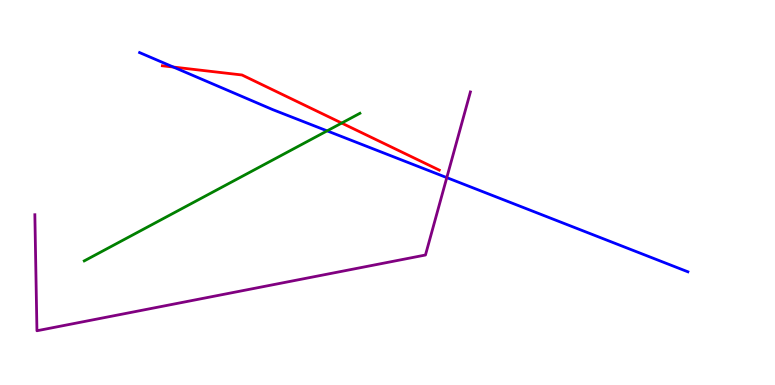[{'lines': ['blue', 'red'], 'intersections': [{'x': 2.24, 'y': 8.26}]}, {'lines': ['green', 'red'], 'intersections': [{'x': 4.41, 'y': 6.8}]}, {'lines': ['purple', 'red'], 'intersections': []}, {'lines': ['blue', 'green'], 'intersections': [{'x': 4.22, 'y': 6.6}]}, {'lines': ['blue', 'purple'], 'intersections': [{'x': 5.77, 'y': 5.39}]}, {'lines': ['green', 'purple'], 'intersections': []}]